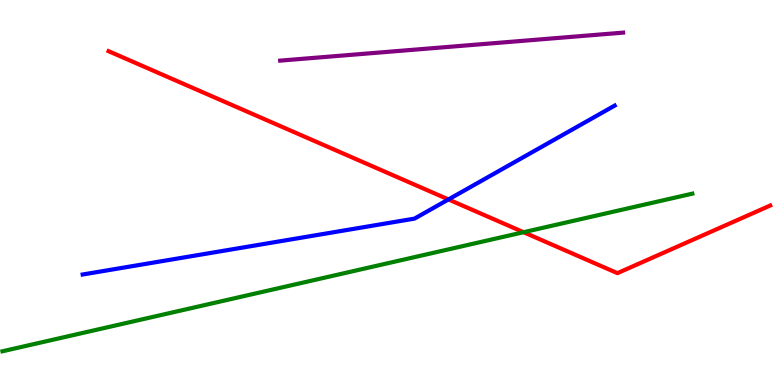[{'lines': ['blue', 'red'], 'intersections': [{'x': 5.79, 'y': 4.82}]}, {'lines': ['green', 'red'], 'intersections': [{'x': 6.76, 'y': 3.97}]}, {'lines': ['purple', 'red'], 'intersections': []}, {'lines': ['blue', 'green'], 'intersections': []}, {'lines': ['blue', 'purple'], 'intersections': []}, {'lines': ['green', 'purple'], 'intersections': []}]